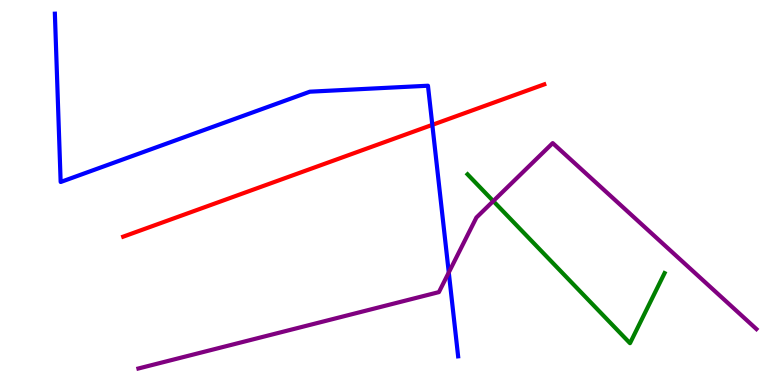[{'lines': ['blue', 'red'], 'intersections': [{'x': 5.58, 'y': 6.76}]}, {'lines': ['green', 'red'], 'intersections': []}, {'lines': ['purple', 'red'], 'intersections': []}, {'lines': ['blue', 'green'], 'intersections': []}, {'lines': ['blue', 'purple'], 'intersections': [{'x': 5.79, 'y': 2.92}]}, {'lines': ['green', 'purple'], 'intersections': [{'x': 6.36, 'y': 4.78}]}]